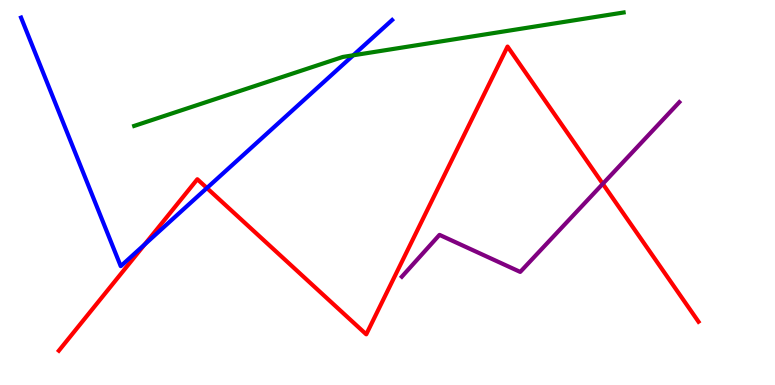[{'lines': ['blue', 'red'], 'intersections': [{'x': 1.87, 'y': 3.65}, {'x': 2.67, 'y': 5.12}]}, {'lines': ['green', 'red'], 'intersections': []}, {'lines': ['purple', 'red'], 'intersections': [{'x': 7.78, 'y': 5.23}]}, {'lines': ['blue', 'green'], 'intersections': [{'x': 4.56, 'y': 8.56}]}, {'lines': ['blue', 'purple'], 'intersections': []}, {'lines': ['green', 'purple'], 'intersections': []}]